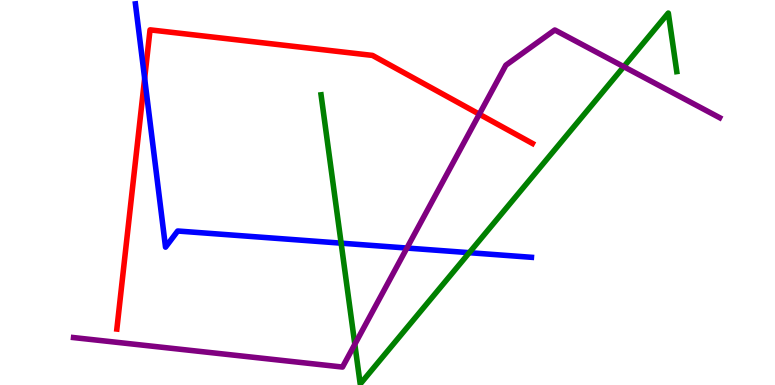[{'lines': ['blue', 'red'], 'intersections': [{'x': 1.87, 'y': 7.96}]}, {'lines': ['green', 'red'], 'intersections': []}, {'lines': ['purple', 'red'], 'intersections': [{'x': 6.18, 'y': 7.03}]}, {'lines': ['blue', 'green'], 'intersections': [{'x': 4.4, 'y': 3.68}, {'x': 6.06, 'y': 3.44}]}, {'lines': ['blue', 'purple'], 'intersections': [{'x': 5.25, 'y': 3.56}]}, {'lines': ['green', 'purple'], 'intersections': [{'x': 4.58, 'y': 1.06}, {'x': 8.05, 'y': 8.27}]}]